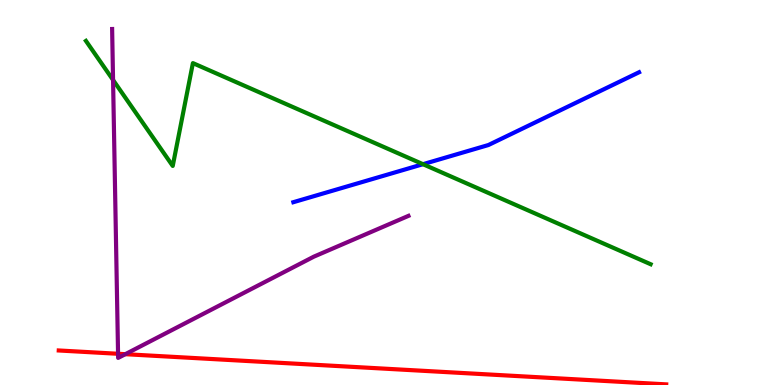[{'lines': ['blue', 'red'], 'intersections': []}, {'lines': ['green', 'red'], 'intersections': []}, {'lines': ['purple', 'red'], 'intersections': [{'x': 1.52, 'y': 0.811}, {'x': 1.62, 'y': 0.8}]}, {'lines': ['blue', 'green'], 'intersections': [{'x': 5.46, 'y': 5.74}]}, {'lines': ['blue', 'purple'], 'intersections': []}, {'lines': ['green', 'purple'], 'intersections': [{'x': 1.46, 'y': 7.92}]}]